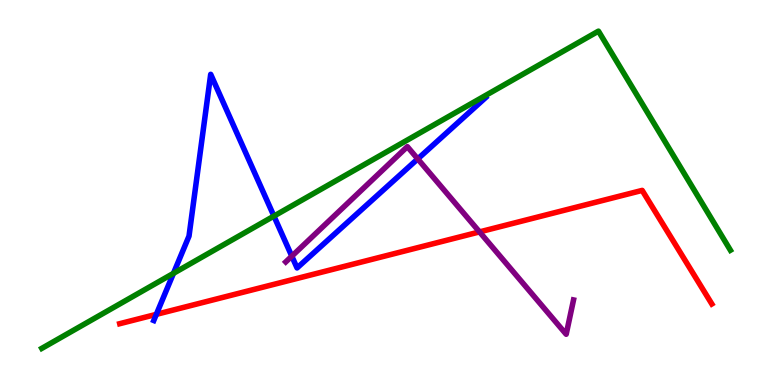[{'lines': ['blue', 'red'], 'intersections': [{'x': 2.02, 'y': 1.83}]}, {'lines': ['green', 'red'], 'intersections': []}, {'lines': ['purple', 'red'], 'intersections': [{'x': 6.19, 'y': 3.98}]}, {'lines': ['blue', 'green'], 'intersections': [{'x': 2.24, 'y': 2.9}, {'x': 3.53, 'y': 4.39}]}, {'lines': ['blue', 'purple'], 'intersections': [{'x': 3.77, 'y': 3.35}, {'x': 5.39, 'y': 5.87}]}, {'lines': ['green', 'purple'], 'intersections': []}]